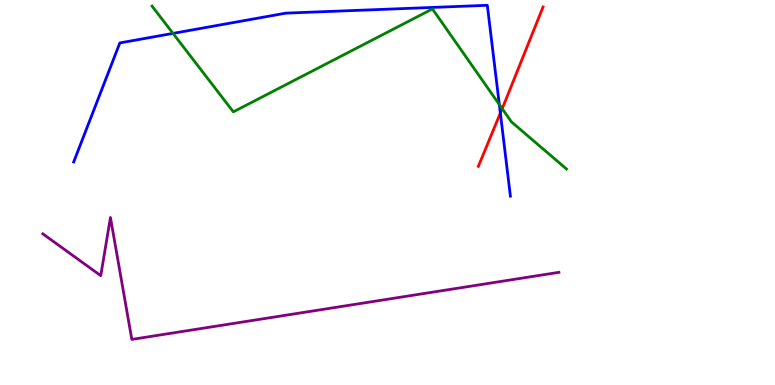[{'lines': ['blue', 'red'], 'intersections': [{'x': 6.46, 'y': 7.06}]}, {'lines': ['green', 'red'], 'intersections': [{'x': 6.48, 'y': 7.18}]}, {'lines': ['purple', 'red'], 'intersections': []}, {'lines': ['blue', 'green'], 'intersections': [{'x': 2.23, 'y': 9.13}, {'x': 6.44, 'y': 7.28}]}, {'lines': ['blue', 'purple'], 'intersections': []}, {'lines': ['green', 'purple'], 'intersections': []}]